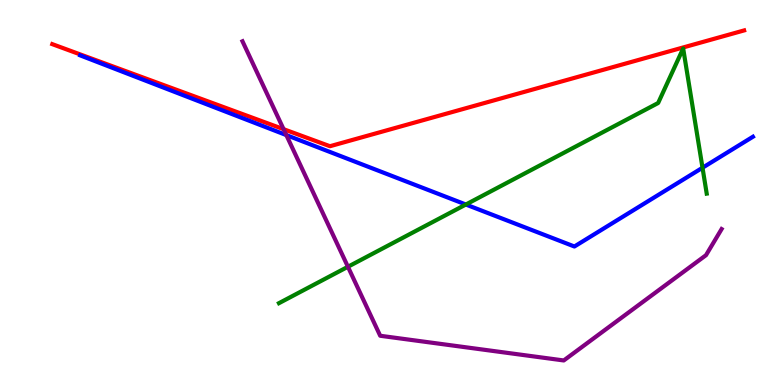[{'lines': ['blue', 'red'], 'intersections': []}, {'lines': ['green', 'red'], 'intersections': []}, {'lines': ['purple', 'red'], 'intersections': [{'x': 3.66, 'y': 6.64}]}, {'lines': ['blue', 'green'], 'intersections': [{'x': 6.01, 'y': 4.69}, {'x': 9.06, 'y': 5.64}]}, {'lines': ['blue', 'purple'], 'intersections': [{'x': 3.69, 'y': 6.49}]}, {'lines': ['green', 'purple'], 'intersections': [{'x': 4.49, 'y': 3.07}]}]